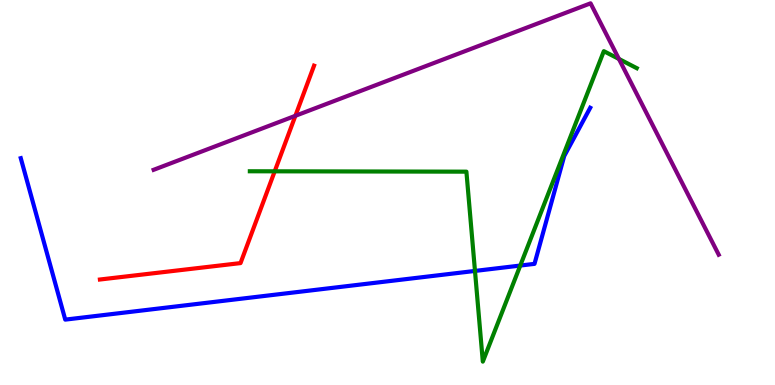[{'lines': ['blue', 'red'], 'intersections': []}, {'lines': ['green', 'red'], 'intersections': [{'x': 3.54, 'y': 5.55}]}, {'lines': ['purple', 'red'], 'intersections': [{'x': 3.81, 'y': 6.99}]}, {'lines': ['blue', 'green'], 'intersections': [{'x': 6.13, 'y': 2.96}, {'x': 6.71, 'y': 3.1}]}, {'lines': ['blue', 'purple'], 'intersections': []}, {'lines': ['green', 'purple'], 'intersections': [{'x': 7.99, 'y': 8.47}]}]